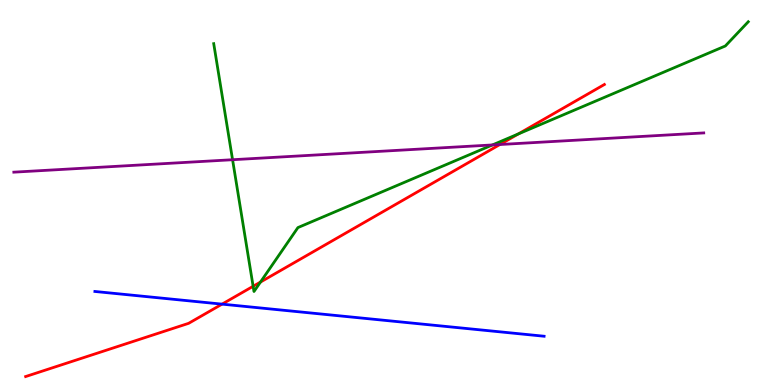[{'lines': ['blue', 'red'], 'intersections': [{'x': 2.87, 'y': 2.1}]}, {'lines': ['green', 'red'], 'intersections': [{'x': 3.27, 'y': 2.56}, {'x': 3.36, 'y': 2.67}, {'x': 6.69, 'y': 6.52}]}, {'lines': ['purple', 'red'], 'intersections': [{'x': 6.45, 'y': 6.25}]}, {'lines': ['blue', 'green'], 'intersections': []}, {'lines': ['blue', 'purple'], 'intersections': []}, {'lines': ['green', 'purple'], 'intersections': [{'x': 3.0, 'y': 5.85}, {'x': 6.35, 'y': 6.24}]}]